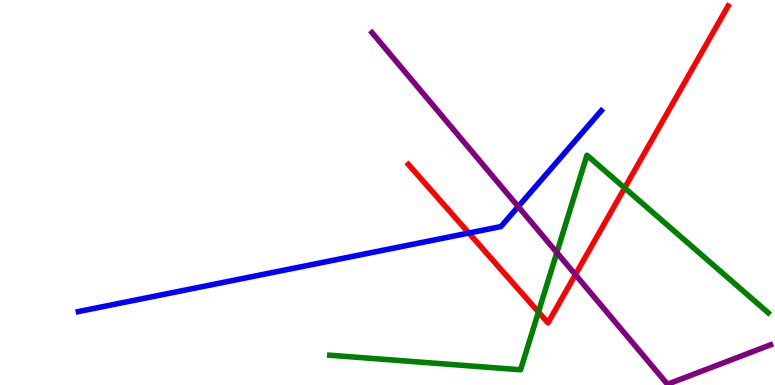[{'lines': ['blue', 'red'], 'intersections': [{'x': 6.05, 'y': 3.95}]}, {'lines': ['green', 'red'], 'intersections': [{'x': 6.95, 'y': 1.9}, {'x': 8.06, 'y': 5.12}]}, {'lines': ['purple', 'red'], 'intersections': [{'x': 7.42, 'y': 2.87}]}, {'lines': ['blue', 'green'], 'intersections': []}, {'lines': ['blue', 'purple'], 'intersections': [{'x': 6.69, 'y': 4.63}]}, {'lines': ['green', 'purple'], 'intersections': [{'x': 7.19, 'y': 3.44}]}]